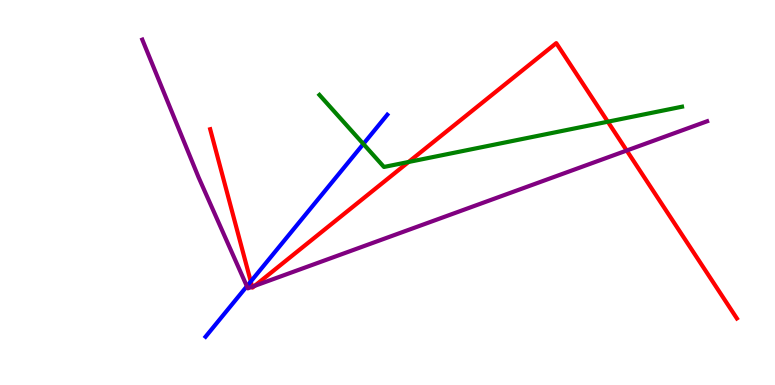[{'lines': ['blue', 'red'], 'intersections': [{'x': 3.24, 'y': 2.69}]}, {'lines': ['green', 'red'], 'intersections': [{'x': 5.27, 'y': 5.79}, {'x': 7.84, 'y': 6.84}]}, {'lines': ['purple', 'red'], 'intersections': [{'x': 3.25, 'y': 2.55}, {'x': 3.29, 'y': 2.57}, {'x': 8.09, 'y': 6.09}]}, {'lines': ['blue', 'green'], 'intersections': [{'x': 4.69, 'y': 6.26}]}, {'lines': ['blue', 'purple'], 'intersections': [{'x': 3.19, 'y': 2.56}]}, {'lines': ['green', 'purple'], 'intersections': []}]